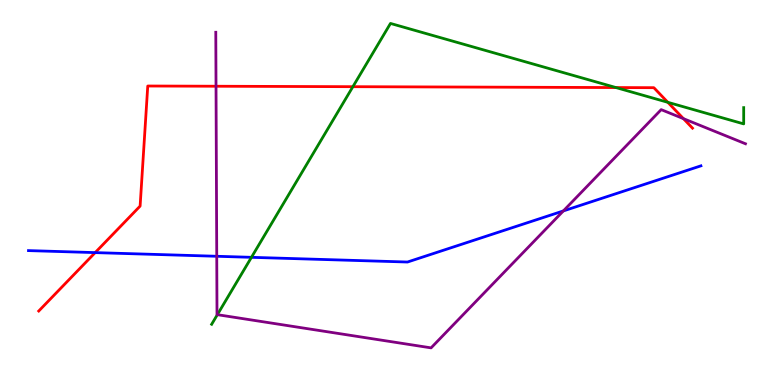[{'lines': ['blue', 'red'], 'intersections': [{'x': 1.23, 'y': 3.44}]}, {'lines': ['green', 'red'], 'intersections': [{'x': 4.55, 'y': 7.75}, {'x': 7.95, 'y': 7.73}, {'x': 8.62, 'y': 7.34}]}, {'lines': ['purple', 'red'], 'intersections': [{'x': 2.79, 'y': 7.76}, {'x': 8.82, 'y': 6.92}]}, {'lines': ['blue', 'green'], 'intersections': [{'x': 3.24, 'y': 3.32}]}, {'lines': ['blue', 'purple'], 'intersections': [{'x': 2.8, 'y': 3.34}, {'x': 7.27, 'y': 4.52}]}, {'lines': ['green', 'purple'], 'intersections': [{'x': 2.8, 'y': 1.83}]}]